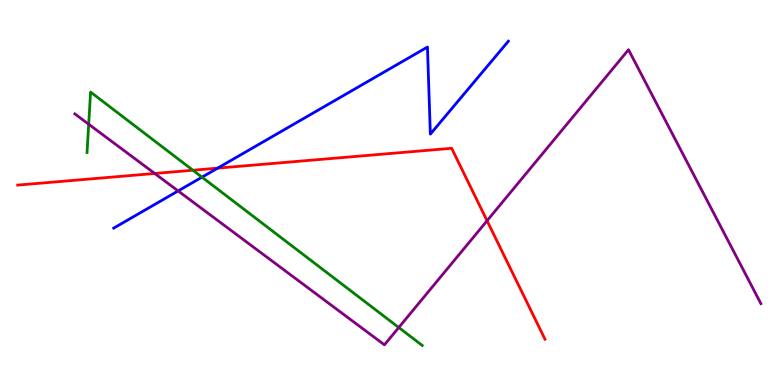[{'lines': ['blue', 'red'], 'intersections': [{'x': 2.81, 'y': 5.63}]}, {'lines': ['green', 'red'], 'intersections': [{'x': 2.49, 'y': 5.58}]}, {'lines': ['purple', 'red'], 'intersections': [{'x': 2.0, 'y': 5.49}, {'x': 6.28, 'y': 4.27}]}, {'lines': ['blue', 'green'], 'intersections': [{'x': 2.61, 'y': 5.4}]}, {'lines': ['blue', 'purple'], 'intersections': [{'x': 2.3, 'y': 5.04}]}, {'lines': ['green', 'purple'], 'intersections': [{'x': 1.14, 'y': 6.77}, {'x': 5.15, 'y': 1.49}]}]